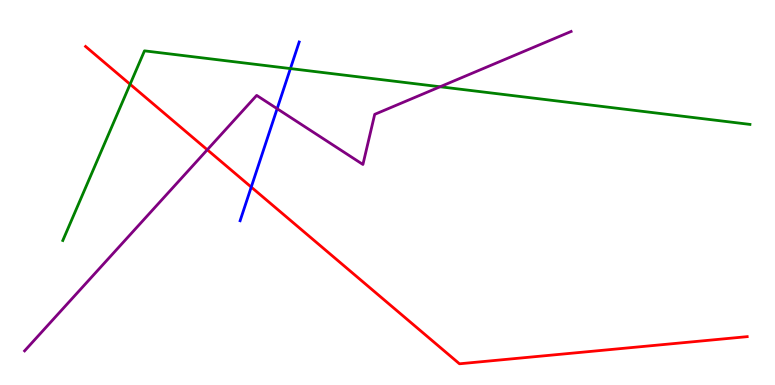[{'lines': ['blue', 'red'], 'intersections': [{'x': 3.24, 'y': 5.14}]}, {'lines': ['green', 'red'], 'intersections': [{'x': 1.68, 'y': 7.81}]}, {'lines': ['purple', 'red'], 'intersections': [{'x': 2.67, 'y': 6.11}]}, {'lines': ['blue', 'green'], 'intersections': [{'x': 3.75, 'y': 8.22}]}, {'lines': ['blue', 'purple'], 'intersections': [{'x': 3.58, 'y': 7.18}]}, {'lines': ['green', 'purple'], 'intersections': [{'x': 5.68, 'y': 7.75}]}]